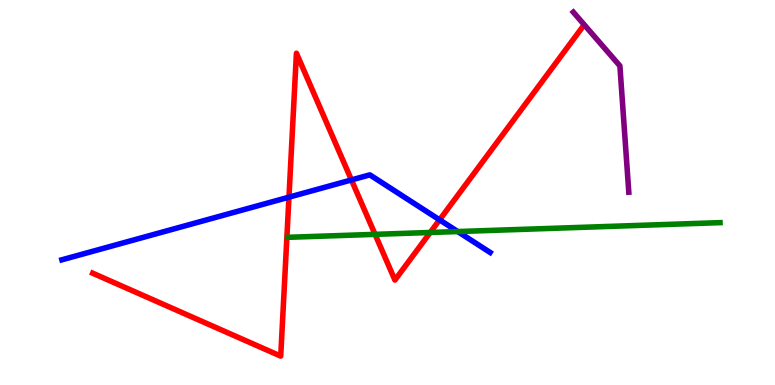[{'lines': ['blue', 'red'], 'intersections': [{'x': 3.73, 'y': 4.88}, {'x': 4.53, 'y': 5.33}, {'x': 5.67, 'y': 4.29}]}, {'lines': ['green', 'red'], 'intersections': [{'x': 4.84, 'y': 3.91}, {'x': 5.55, 'y': 3.96}]}, {'lines': ['purple', 'red'], 'intersections': []}, {'lines': ['blue', 'green'], 'intersections': [{'x': 5.91, 'y': 3.99}]}, {'lines': ['blue', 'purple'], 'intersections': []}, {'lines': ['green', 'purple'], 'intersections': []}]